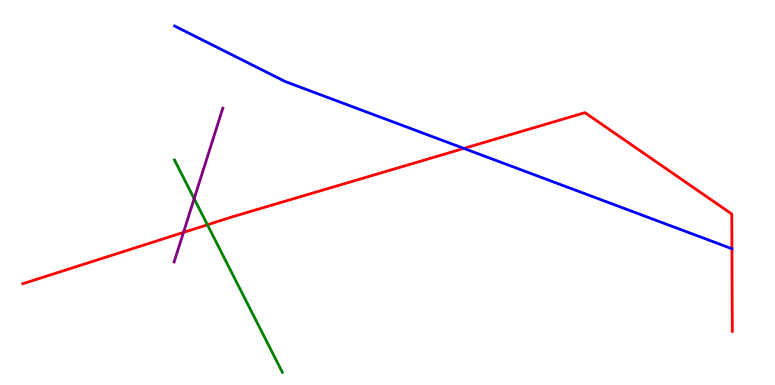[{'lines': ['blue', 'red'], 'intersections': [{'x': 5.99, 'y': 6.15}, {'x': 9.44, 'y': 3.54}]}, {'lines': ['green', 'red'], 'intersections': [{'x': 2.68, 'y': 4.16}]}, {'lines': ['purple', 'red'], 'intersections': [{'x': 2.37, 'y': 3.96}]}, {'lines': ['blue', 'green'], 'intersections': []}, {'lines': ['blue', 'purple'], 'intersections': []}, {'lines': ['green', 'purple'], 'intersections': [{'x': 2.51, 'y': 4.84}]}]